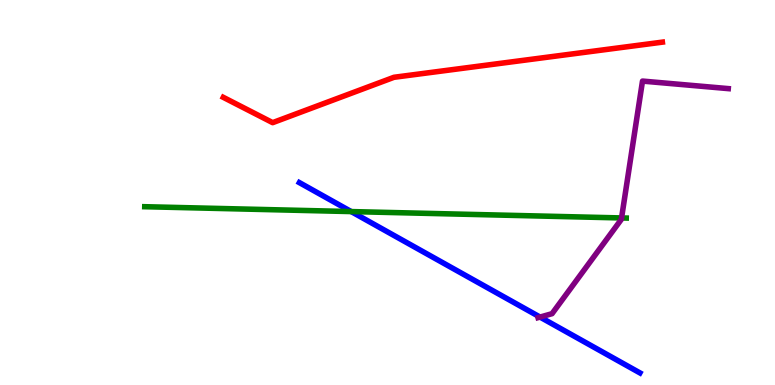[{'lines': ['blue', 'red'], 'intersections': []}, {'lines': ['green', 'red'], 'intersections': []}, {'lines': ['purple', 'red'], 'intersections': []}, {'lines': ['blue', 'green'], 'intersections': [{'x': 4.53, 'y': 4.5}]}, {'lines': ['blue', 'purple'], 'intersections': [{'x': 6.97, 'y': 1.76}]}, {'lines': ['green', 'purple'], 'intersections': [{'x': 8.02, 'y': 4.34}]}]